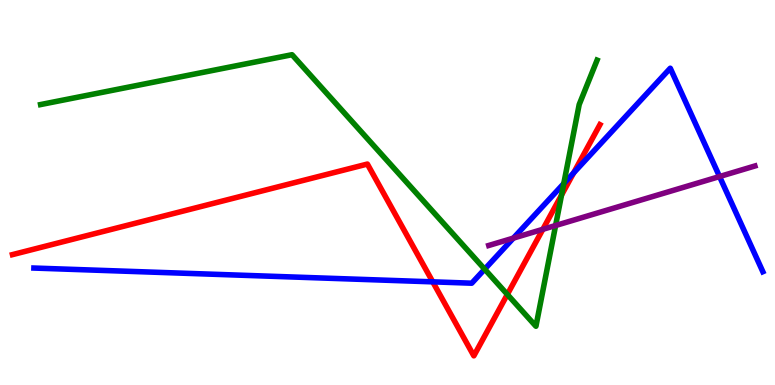[{'lines': ['blue', 'red'], 'intersections': [{'x': 5.58, 'y': 2.68}, {'x': 7.4, 'y': 5.51}]}, {'lines': ['green', 'red'], 'intersections': [{'x': 6.55, 'y': 2.35}, {'x': 7.25, 'y': 4.93}]}, {'lines': ['purple', 'red'], 'intersections': [{'x': 7.0, 'y': 4.04}]}, {'lines': ['blue', 'green'], 'intersections': [{'x': 6.25, 'y': 3.01}, {'x': 7.27, 'y': 5.23}]}, {'lines': ['blue', 'purple'], 'intersections': [{'x': 6.62, 'y': 3.82}, {'x': 9.28, 'y': 5.41}]}, {'lines': ['green', 'purple'], 'intersections': [{'x': 7.17, 'y': 4.14}]}]